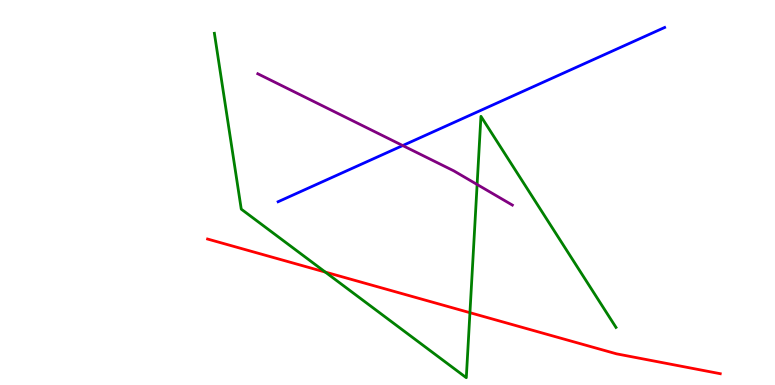[{'lines': ['blue', 'red'], 'intersections': []}, {'lines': ['green', 'red'], 'intersections': [{'x': 4.2, 'y': 2.93}, {'x': 6.06, 'y': 1.88}]}, {'lines': ['purple', 'red'], 'intersections': []}, {'lines': ['blue', 'green'], 'intersections': []}, {'lines': ['blue', 'purple'], 'intersections': [{'x': 5.2, 'y': 6.22}]}, {'lines': ['green', 'purple'], 'intersections': [{'x': 6.16, 'y': 5.21}]}]